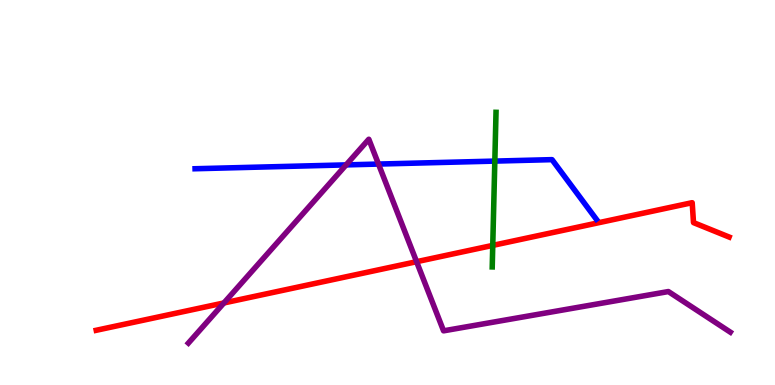[{'lines': ['blue', 'red'], 'intersections': []}, {'lines': ['green', 'red'], 'intersections': [{'x': 6.36, 'y': 3.63}]}, {'lines': ['purple', 'red'], 'intersections': [{'x': 2.89, 'y': 2.13}, {'x': 5.38, 'y': 3.2}]}, {'lines': ['blue', 'green'], 'intersections': [{'x': 6.38, 'y': 5.82}]}, {'lines': ['blue', 'purple'], 'intersections': [{'x': 4.47, 'y': 5.72}, {'x': 4.88, 'y': 5.74}]}, {'lines': ['green', 'purple'], 'intersections': []}]